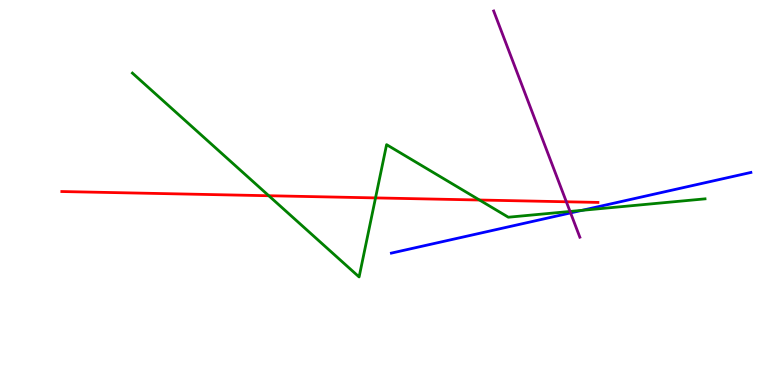[{'lines': ['blue', 'red'], 'intersections': []}, {'lines': ['green', 'red'], 'intersections': [{'x': 3.47, 'y': 4.92}, {'x': 4.85, 'y': 4.86}, {'x': 6.19, 'y': 4.8}]}, {'lines': ['purple', 'red'], 'intersections': [{'x': 7.31, 'y': 4.76}]}, {'lines': ['blue', 'green'], 'intersections': [{'x': 7.51, 'y': 4.54}]}, {'lines': ['blue', 'purple'], 'intersections': [{'x': 7.36, 'y': 4.47}]}, {'lines': ['green', 'purple'], 'intersections': [{'x': 7.36, 'y': 4.51}]}]